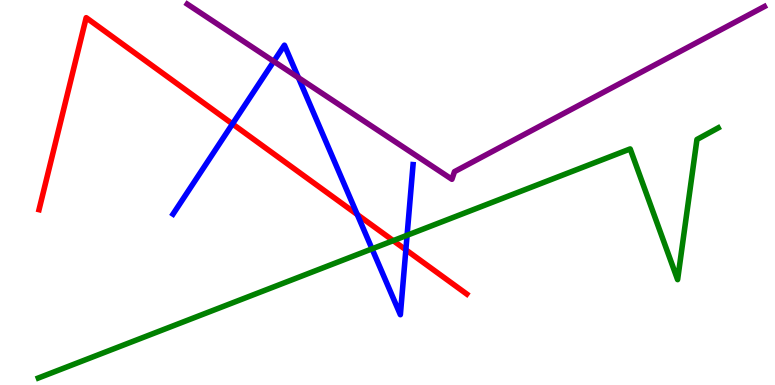[{'lines': ['blue', 'red'], 'intersections': [{'x': 3.0, 'y': 6.78}, {'x': 4.61, 'y': 4.43}, {'x': 5.24, 'y': 3.51}]}, {'lines': ['green', 'red'], 'intersections': [{'x': 5.07, 'y': 3.75}]}, {'lines': ['purple', 'red'], 'intersections': []}, {'lines': ['blue', 'green'], 'intersections': [{'x': 4.8, 'y': 3.54}, {'x': 5.25, 'y': 3.89}]}, {'lines': ['blue', 'purple'], 'intersections': [{'x': 3.53, 'y': 8.41}, {'x': 3.85, 'y': 7.98}]}, {'lines': ['green', 'purple'], 'intersections': []}]